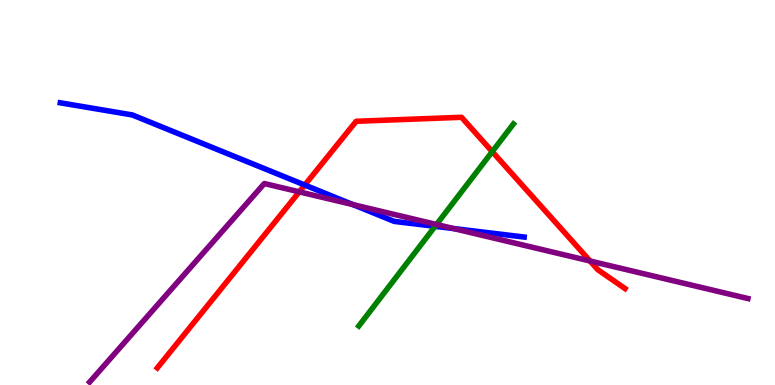[{'lines': ['blue', 'red'], 'intersections': [{'x': 3.93, 'y': 5.19}]}, {'lines': ['green', 'red'], 'intersections': [{'x': 6.35, 'y': 6.06}]}, {'lines': ['purple', 'red'], 'intersections': [{'x': 3.86, 'y': 5.02}, {'x': 7.61, 'y': 3.22}]}, {'lines': ['blue', 'green'], 'intersections': [{'x': 5.61, 'y': 4.12}]}, {'lines': ['blue', 'purple'], 'intersections': [{'x': 4.55, 'y': 4.69}, {'x': 5.85, 'y': 4.06}]}, {'lines': ['green', 'purple'], 'intersections': [{'x': 5.63, 'y': 4.17}]}]